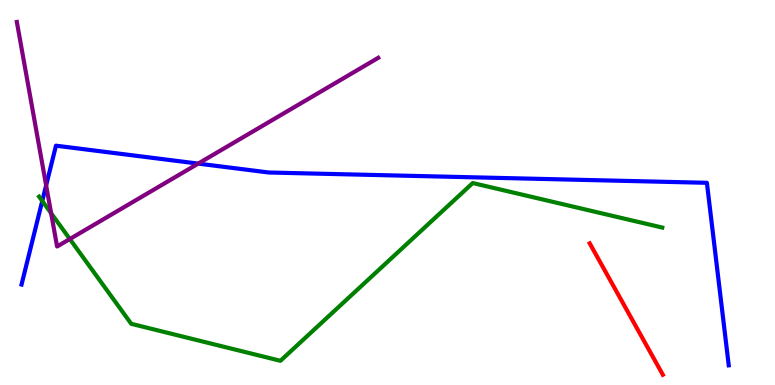[{'lines': ['blue', 'red'], 'intersections': []}, {'lines': ['green', 'red'], 'intersections': []}, {'lines': ['purple', 'red'], 'intersections': []}, {'lines': ['blue', 'green'], 'intersections': [{'x': 0.545, 'y': 4.78}]}, {'lines': ['blue', 'purple'], 'intersections': [{'x': 0.595, 'y': 5.19}, {'x': 2.56, 'y': 5.75}]}, {'lines': ['green', 'purple'], 'intersections': [{'x': 0.66, 'y': 4.46}, {'x': 0.901, 'y': 3.79}]}]